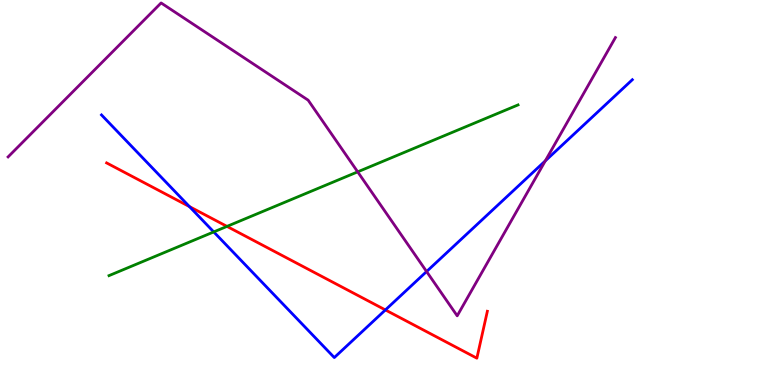[{'lines': ['blue', 'red'], 'intersections': [{'x': 2.44, 'y': 4.63}, {'x': 4.97, 'y': 1.95}]}, {'lines': ['green', 'red'], 'intersections': [{'x': 2.93, 'y': 4.12}]}, {'lines': ['purple', 'red'], 'intersections': []}, {'lines': ['blue', 'green'], 'intersections': [{'x': 2.76, 'y': 3.98}]}, {'lines': ['blue', 'purple'], 'intersections': [{'x': 5.5, 'y': 2.95}, {'x': 7.04, 'y': 5.82}]}, {'lines': ['green', 'purple'], 'intersections': [{'x': 4.62, 'y': 5.54}]}]